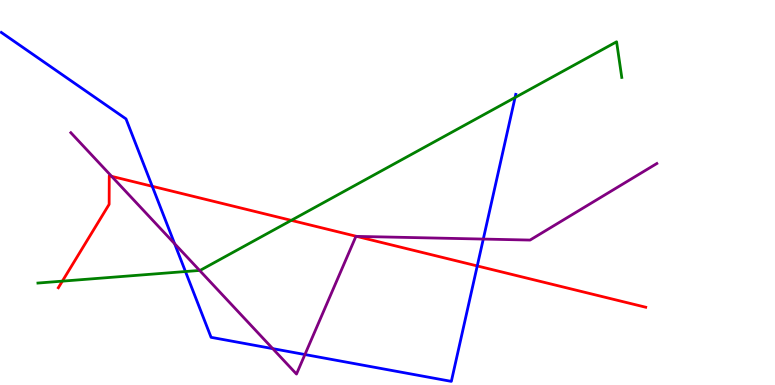[{'lines': ['blue', 'red'], 'intersections': [{'x': 1.96, 'y': 5.16}, {'x': 6.16, 'y': 3.09}]}, {'lines': ['green', 'red'], 'intersections': [{'x': 0.805, 'y': 2.7}, {'x': 3.76, 'y': 4.28}]}, {'lines': ['purple', 'red'], 'intersections': [{'x': 1.44, 'y': 5.42}, {'x': 4.6, 'y': 3.86}]}, {'lines': ['blue', 'green'], 'intersections': [{'x': 2.39, 'y': 2.95}, {'x': 6.65, 'y': 7.47}]}, {'lines': ['blue', 'purple'], 'intersections': [{'x': 2.25, 'y': 3.67}, {'x': 3.52, 'y': 0.945}, {'x': 3.93, 'y': 0.791}, {'x': 6.24, 'y': 3.79}]}, {'lines': ['green', 'purple'], 'intersections': [{'x': 2.58, 'y': 2.98}]}]